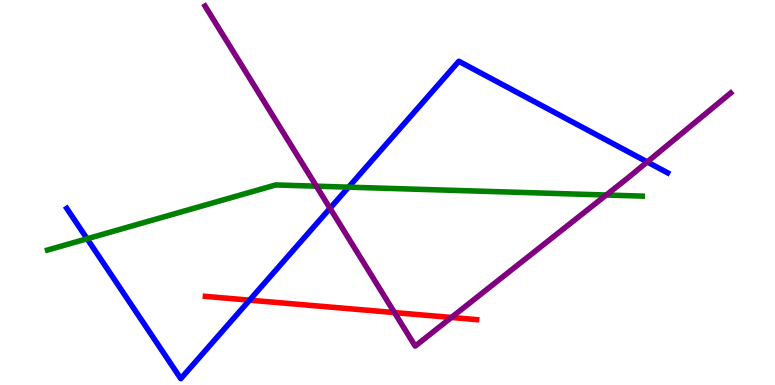[{'lines': ['blue', 'red'], 'intersections': [{'x': 3.22, 'y': 2.2}]}, {'lines': ['green', 'red'], 'intersections': []}, {'lines': ['purple', 'red'], 'intersections': [{'x': 5.09, 'y': 1.88}, {'x': 5.82, 'y': 1.75}]}, {'lines': ['blue', 'green'], 'intersections': [{'x': 1.12, 'y': 3.8}, {'x': 4.5, 'y': 5.14}]}, {'lines': ['blue', 'purple'], 'intersections': [{'x': 4.26, 'y': 4.59}, {'x': 8.35, 'y': 5.79}]}, {'lines': ['green', 'purple'], 'intersections': [{'x': 4.08, 'y': 5.16}, {'x': 7.82, 'y': 4.93}]}]